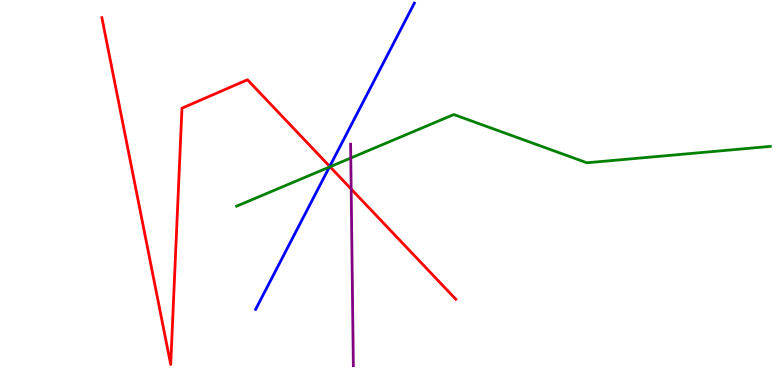[{'lines': ['blue', 'red'], 'intersections': [{'x': 4.25, 'y': 5.68}]}, {'lines': ['green', 'red'], 'intersections': [{'x': 4.26, 'y': 5.67}]}, {'lines': ['purple', 'red'], 'intersections': [{'x': 4.53, 'y': 5.09}]}, {'lines': ['blue', 'green'], 'intersections': [{'x': 4.25, 'y': 5.66}]}, {'lines': ['blue', 'purple'], 'intersections': []}, {'lines': ['green', 'purple'], 'intersections': [{'x': 4.53, 'y': 5.9}]}]